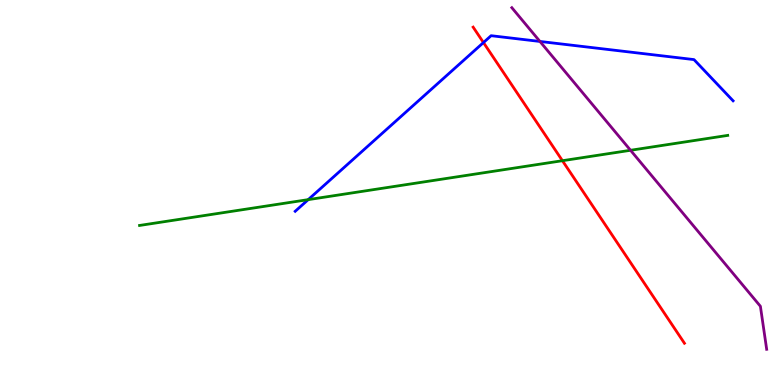[{'lines': ['blue', 'red'], 'intersections': [{'x': 6.24, 'y': 8.89}]}, {'lines': ['green', 'red'], 'intersections': [{'x': 7.26, 'y': 5.83}]}, {'lines': ['purple', 'red'], 'intersections': []}, {'lines': ['blue', 'green'], 'intersections': [{'x': 3.98, 'y': 4.81}]}, {'lines': ['blue', 'purple'], 'intersections': [{'x': 6.97, 'y': 8.92}]}, {'lines': ['green', 'purple'], 'intersections': [{'x': 8.14, 'y': 6.1}]}]